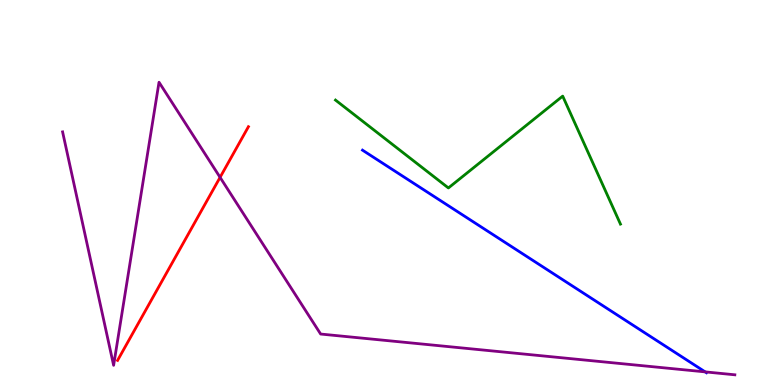[{'lines': ['blue', 'red'], 'intersections': []}, {'lines': ['green', 'red'], 'intersections': []}, {'lines': ['purple', 'red'], 'intersections': [{'x': 2.84, 'y': 5.39}]}, {'lines': ['blue', 'green'], 'intersections': []}, {'lines': ['blue', 'purple'], 'intersections': [{'x': 9.1, 'y': 0.341}]}, {'lines': ['green', 'purple'], 'intersections': []}]